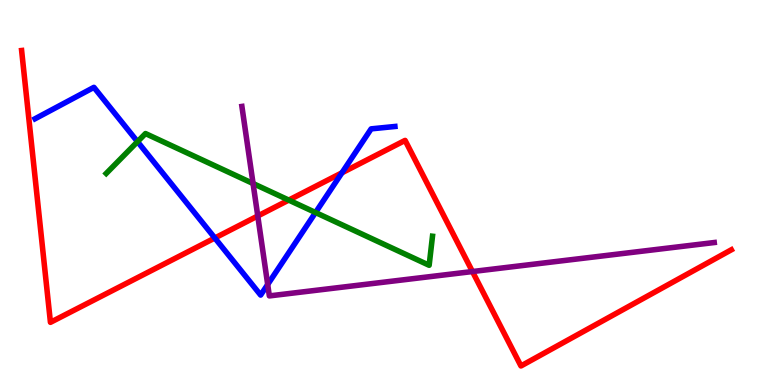[{'lines': ['blue', 'red'], 'intersections': [{'x': 2.77, 'y': 3.82}, {'x': 4.41, 'y': 5.51}]}, {'lines': ['green', 'red'], 'intersections': [{'x': 3.73, 'y': 4.8}]}, {'lines': ['purple', 'red'], 'intersections': [{'x': 3.33, 'y': 4.39}, {'x': 6.1, 'y': 2.95}]}, {'lines': ['blue', 'green'], 'intersections': [{'x': 1.77, 'y': 6.32}, {'x': 4.07, 'y': 4.48}]}, {'lines': ['blue', 'purple'], 'intersections': [{'x': 3.45, 'y': 2.61}]}, {'lines': ['green', 'purple'], 'intersections': [{'x': 3.27, 'y': 5.23}]}]